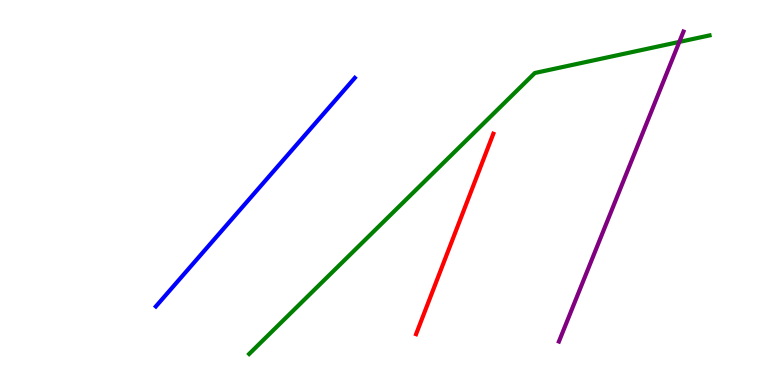[{'lines': ['blue', 'red'], 'intersections': []}, {'lines': ['green', 'red'], 'intersections': []}, {'lines': ['purple', 'red'], 'intersections': []}, {'lines': ['blue', 'green'], 'intersections': []}, {'lines': ['blue', 'purple'], 'intersections': []}, {'lines': ['green', 'purple'], 'intersections': [{'x': 8.77, 'y': 8.91}]}]